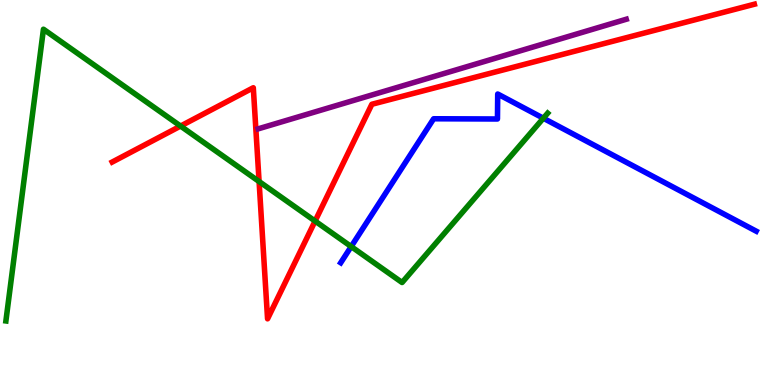[{'lines': ['blue', 'red'], 'intersections': []}, {'lines': ['green', 'red'], 'intersections': [{'x': 2.33, 'y': 6.73}, {'x': 3.34, 'y': 5.29}, {'x': 4.07, 'y': 4.26}]}, {'lines': ['purple', 'red'], 'intersections': []}, {'lines': ['blue', 'green'], 'intersections': [{'x': 4.53, 'y': 3.6}, {'x': 7.01, 'y': 6.93}]}, {'lines': ['blue', 'purple'], 'intersections': []}, {'lines': ['green', 'purple'], 'intersections': []}]